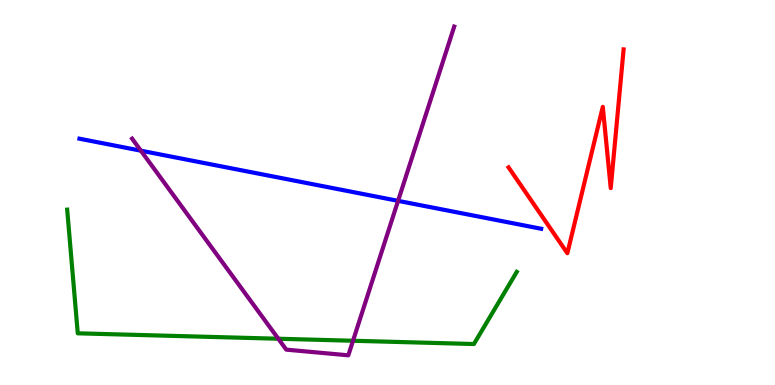[{'lines': ['blue', 'red'], 'intersections': []}, {'lines': ['green', 'red'], 'intersections': []}, {'lines': ['purple', 'red'], 'intersections': []}, {'lines': ['blue', 'green'], 'intersections': []}, {'lines': ['blue', 'purple'], 'intersections': [{'x': 1.82, 'y': 6.09}, {'x': 5.14, 'y': 4.78}]}, {'lines': ['green', 'purple'], 'intersections': [{'x': 3.59, 'y': 1.2}, {'x': 4.55, 'y': 1.15}]}]